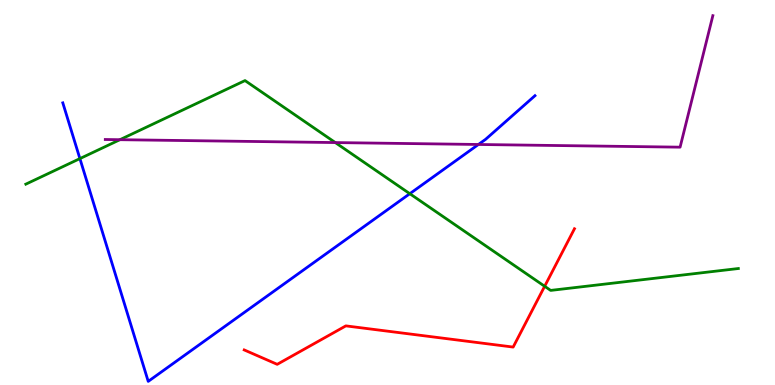[{'lines': ['blue', 'red'], 'intersections': []}, {'lines': ['green', 'red'], 'intersections': [{'x': 7.03, 'y': 2.56}]}, {'lines': ['purple', 'red'], 'intersections': []}, {'lines': ['blue', 'green'], 'intersections': [{'x': 1.03, 'y': 5.88}, {'x': 5.29, 'y': 4.97}]}, {'lines': ['blue', 'purple'], 'intersections': [{'x': 6.17, 'y': 6.25}]}, {'lines': ['green', 'purple'], 'intersections': [{'x': 1.55, 'y': 6.37}, {'x': 4.33, 'y': 6.3}]}]